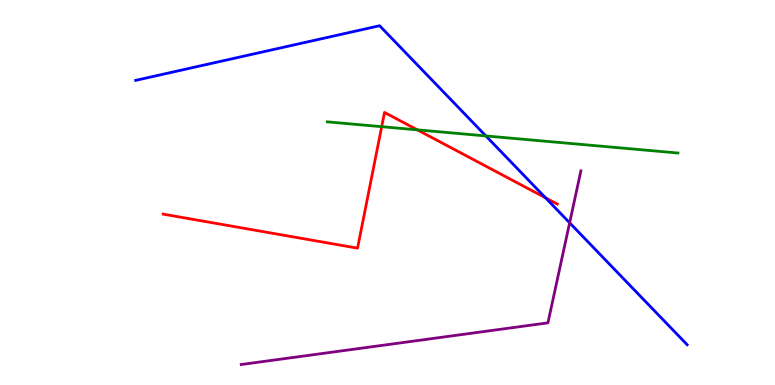[{'lines': ['blue', 'red'], 'intersections': [{'x': 7.04, 'y': 4.86}]}, {'lines': ['green', 'red'], 'intersections': [{'x': 4.93, 'y': 6.71}, {'x': 5.39, 'y': 6.63}]}, {'lines': ['purple', 'red'], 'intersections': []}, {'lines': ['blue', 'green'], 'intersections': [{'x': 6.27, 'y': 6.47}]}, {'lines': ['blue', 'purple'], 'intersections': [{'x': 7.35, 'y': 4.21}]}, {'lines': ['green', 'purple'], 'intersections': []}]